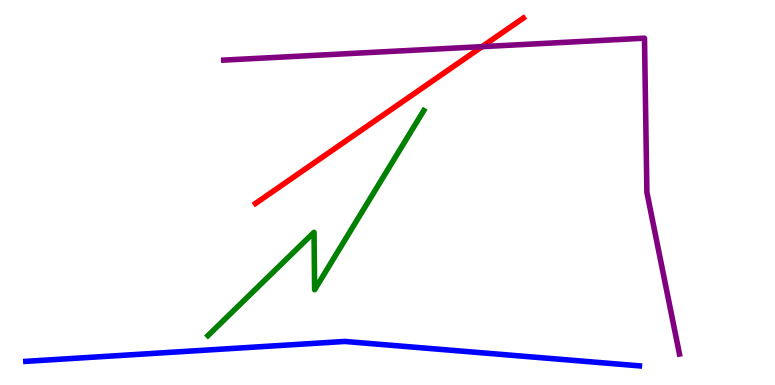[{'lines': ['blue', 'red'], 'intersections': []}, {'lines': ['green', 'red'], 'intersections': []}, {'lines': ['purple', 'red'], 'intersections': [{'x': 6.22, 'y': 8.79}]}, {'lines': ['blue', 'green'], 'intersections': []}, {'lines': ['blue', 'purple'], 'intersections': []}, {'lines': ['green', 'purple'], 'intersections': []}]